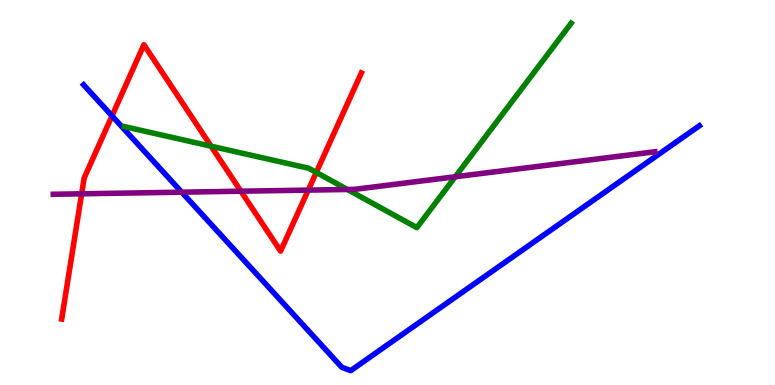[{'lines': ['blue', 'red'], 'intersections': [{'x': 1.45, 'y': 6.99}]}, {'lines': ['green', 'red'], 'intersections': [{'x': 2.72, 'y': 6.2}, {'x': 4.08, 'y': 5.52}]}, {'lines': ['purple', 'red'], 'intersections': [{'x': 1.05, 'y': 4.97}, {'x': 3.11, 'y': 5.03}, {'x': 3.98, 'y': 5.06}]}, {'lines': ['blue', 'green'], 'intersections': []}, {'lines': ['blue', 'purple'], 'intersections': [{'x': 2.34, 'y': 5.01}]}, {'lines': ['green', 'purple'], 'intersections': [{'x': 4.48, 'y': 5.08}, {'x': 5.87, 'y': 5.41}]}]